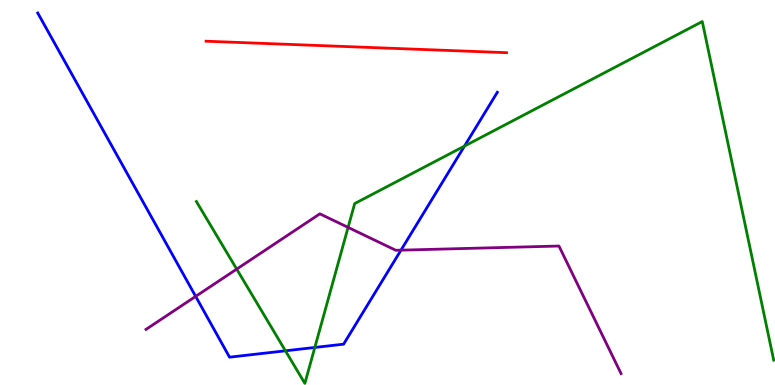[{'lines': ['blue', 'red'], 'intersections': []}, {'lines': ['green', 'red'], 'intersections': []}, {'lines': ['purple', 'red'], 'intersections': []}, {'lines': ['blue', 'green'], 'intersections': [{'x': 3.68, 'y': 0.888}, {'x': 4.06, 'y': 0.975}, {'x': 5.99, 'y': 6.21}]}, {'lines': ['blue', 'purple'], 'intersections': [{'x': 2.52, 'y': 2.3}, {'x': 5.17, 'y': 3.5}]}, {'lines': ['green', 'purple'], 'intersections': [{'x': 3.05, 'y': 3.01}, {'x': 4.49, 'y': 4.09}]}]